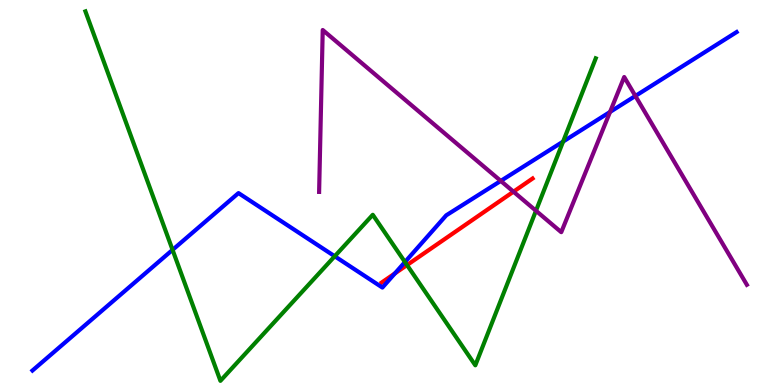[{'lines': ['blue', 'red'], 'intersections': [{'x': 5.1, 'y': 2.9}]}, {'lines': ['green', 'red'], 'intersections': [{'x': 5.25, 'y': 3.12}]}, {'lines': ['purple', 'red'], 'intersections': [{'x': 6.63, 'y': 5.02}]}, {'lines': ['blue', 'green'], 'intersections': [{'x': 2.23, 'y': 3.51}, {'x': 4.32, 'y': 3.34}, {'x': 5.23, 'y': 3.19}, {'x': 7.27, 'y': 6.32}]}, {'lines': ['blue', 'purple'], 'intersections': [{'x': 6.46, 'y': 5.3}, {'x': 7.87, 'y': 7.09}, {'x': 8.2, 'y': 7.51}]}, {'lines': ['green', 'purple'], 'intersections': [{'x': 6.92, 'y': 4.53}]}]